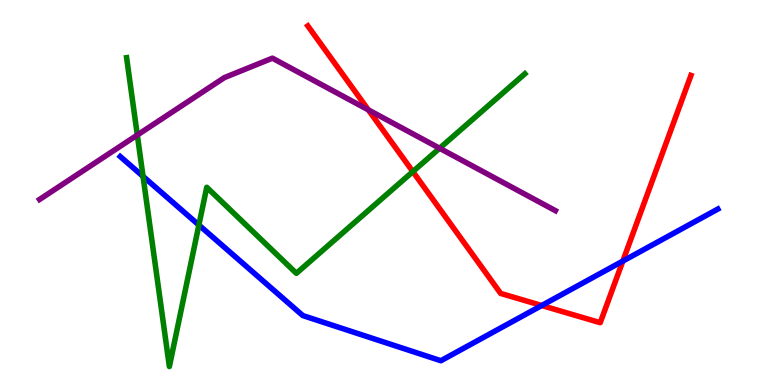[{'lines': ['blue', 'red'], 'intersections': [{'x': 6.99, 'y': 2.06}, {'x': 8.04, 'y': 3.22}]}, {'lines': ['green', 'red'], 'intersections': [{'x': 5.33, 'y': 5.54}]}, {'lines': ['purple', 'red'], 'intersections': [{'x': 4.75, 'y': 7.15}]}, {'lines': ['blue', 'green'], 'intersections': [{'x': 1.85, 'y': 5.42}, {'x': 2.57, 'y': 4.15}]}, {'lines': ['blue', 'purple'], 'intersections': []}, {'lines': ['green', 'purple'], 'intersections': [{'x': 1.77, 'y': 6.49}, {'x': 5.67, 'y': 6.15}]}]